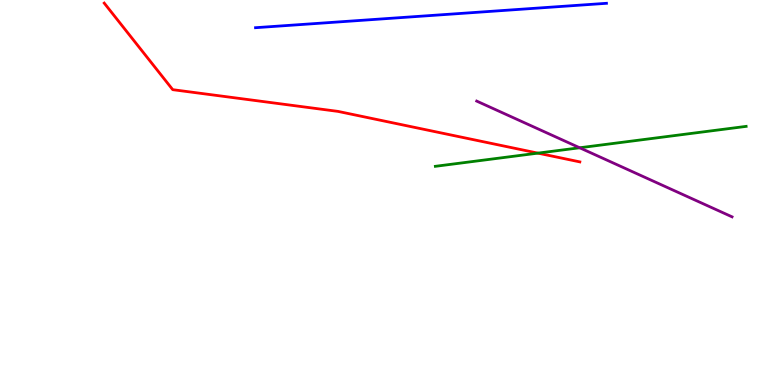[{'lines': ['blue', 'red'], 'intersections': []}, {'lines': ['green', 'red'], 'intersections': [{'x': 6.94, 'y': 6.02}]}, {'lines': ['purple', 'red'], 'intersections': []}, {'lines': ['blue', 'green'], 'intersections': []}, {'lines': ['blue', 'purple'], 'intersections': []}, {'lines': ['green', 'purple'], 'intersections': [{'x': 7.48, 'y': 6.16}]}]